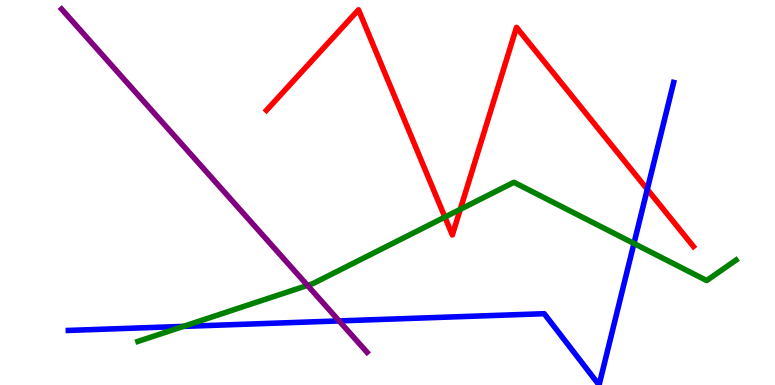[{'lines': ['blue', 'red'], 'intersections': [{'x': 8.35, 'y': 5.08}]}, {'lines': ['green', 'red'], 'intersections': [{'x': 5.74, 'y': 4.36}, {'x': 5.94, 'y': 4.56}]}, {'lines': ['purple', 'red'], 'intersections': []}, {'lines': ['blue', 'green'], 'intersections': [{'x': 2.37, 'y': 1.52}, {'x': 8.18, 'y': 3.68}]}, {'lines': ['blue', 'purple'], 'intersections': [{'x': 4.38, 'y': 1.66}]}, {'lines': ['green', 'purple'], 'intersections': [{'x': 3.97, 'y': 2.59}]}]